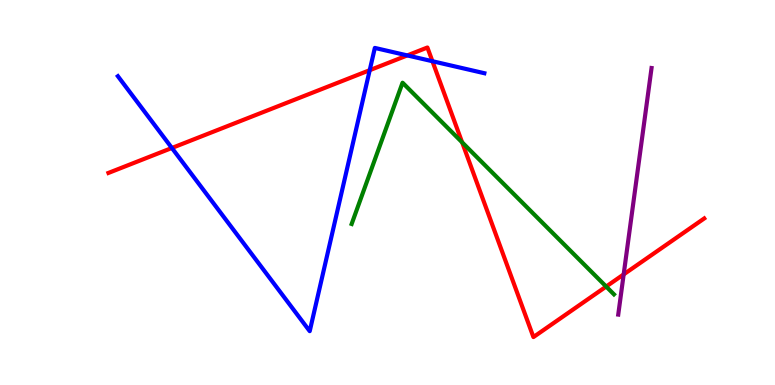[{'lines': ['blue', 'red'], 'intersections': [{'x': 2.22, 'y': 6.16}, {'x': 4.77, 'y': 8.18}, {'x': 5.26, 'y': 8.56}, {'x': 5.58, 'y': 8.41}]}, {'lines': ['green', 'red'], 'intersections': [{'x': 5.96, 'y': 6.3}, {'x': 7.82, 'y': 2.56}]}, {'lines': ['purple', 'red'], 'intersections': [{'x': 8.05, 'y': 2.87}]}, {'lines': ['blue', 'green'], 'intersections': []}, {'lines': ['blue', 'purple'], 'intersections': []}, {'lines': ['green', 'purple'], 'intersections': []}]